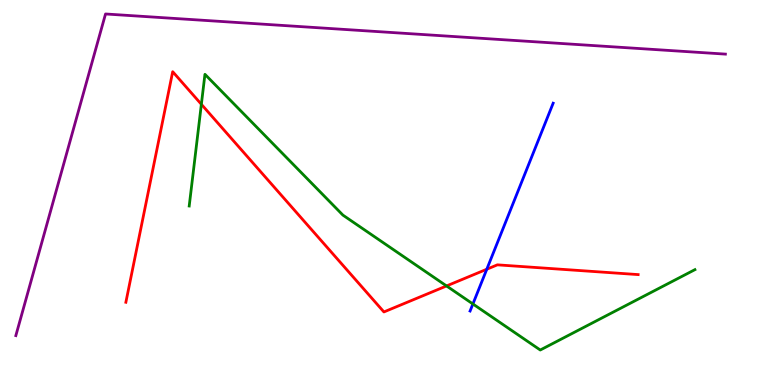[{'lines': ['blue', 'red'], 'intersections': [{'x': 6.28, 'y': 3.01}]}, {'lines': ['green', 'red'], 'intersections': [{'x': 2.6, 'y': 7.29}, {'x': 5.76, 'y': 2.57}]}, {'lines': ['purple', 'red'], 'intersections': []}, {'lines': ['blue', 'green'], 'intersections': [{'x': 6.1, 'y': 2.1}]}, {'lines': ['blue', 'purple'], 'intersections': []}, {'lines': ['green', 'purple'], 'intersections': []}]